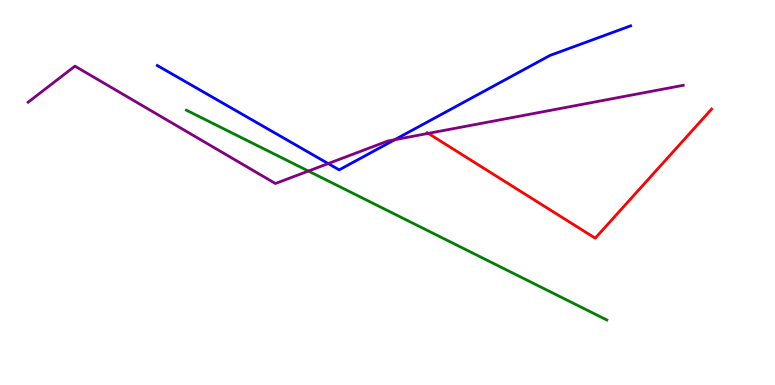[{'lines': ['blue', 'red'], 'intersections': []}, {'lines': ['green', 'red'], 'intersections': []}, {'lines': ['purple', 'red'], 'intersections': [{'x': 5.53, 'y': 6.54}]}, {'lines': ['blue', 'green'], 'intersections': []}, {'lines': ['blue', 'purple'], 'intersections': [{'x': 4.23, 'y': 5.75}, {'x': 5.09, 'y': 6.37}]}, {'lines': ['green', 'purple'], 'intersections': [{'x': 3.98, 'y': 5.56}]}]